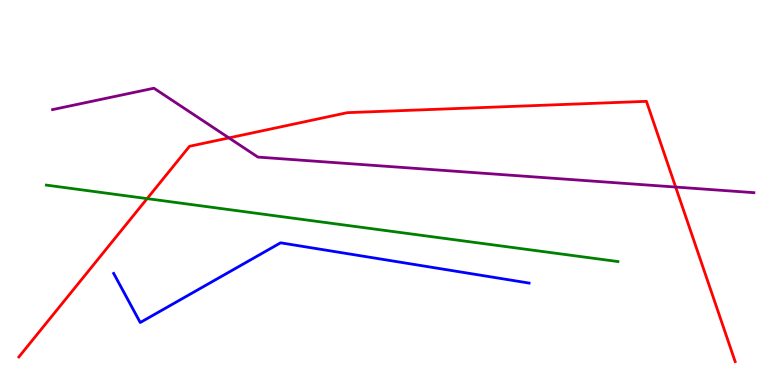[{'lines': ['blue', 'red'], 'intersections': []}, {'lines': ['green', 'red'], 'intersections': [{'x': 1.9, 'y': 4.84}]}, {'lines': ['purple', 'red'], 'intersections': [{'x': 2.95, 'y': 6.42}, {'x': 8.72, 'y': 5.14}]}, {'lines': ['blue', 'green'], 'intersections': []}, {'lines': ['blue', 'purple'], 'intersections': []}, {'lines': ['green', 'purple'], 'intersections': []}]